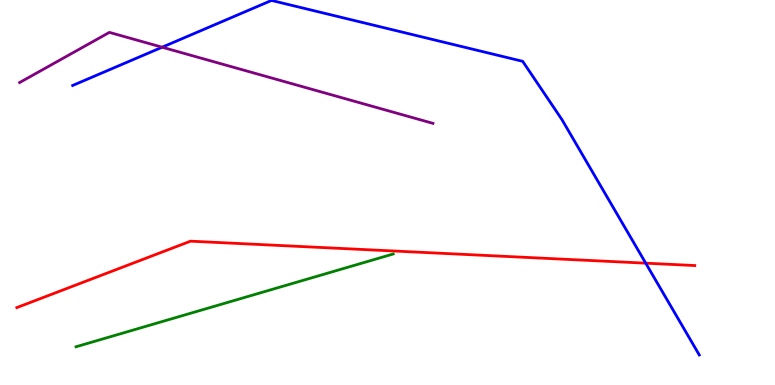[{'lines': ['blue', 'red'], 'intersections': [{'x': 8.33, 'y': 3.16}]}, {'lines': ['green', 'red'], 'intersections': []}, {'lines': ['purple', 'red'], 'intersections': []}, {'lines': ['blue', 'green'], 'intersections': []}, {'lines': ['blue', 'purple'], 'intersections': [{'x': 2.09, 'y': 8.77}]}, {'lines': ['green', 'purple'], 'intersections': []}]